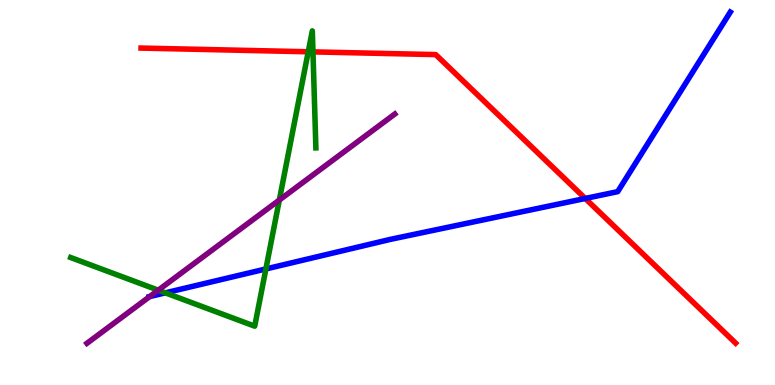[{'lines': ['blue', 'red'], 'intersections': [{'x': 7.55, 'y': 4.85}]}, {'lines': ['green', 'red'], 'intersections': [{'x': 3.98, 'y': 8.66}, {'x': 4.04, 'y': 8.65}]}, {'lines': ['purple', 'red'], 'intersections': []}, {'lines': ['blue', 'green'], 'intersections': [{'x': 2.13, 'y': 2.39}, {'x': 3.43, 'y': 3.01}]}, {'lines': ['blue', 'purple'], 'intersections': [{'x': 1.93, 'y': 2.3}]}, {'lines': ['green', 'purple'], 'intersections': [{'x': 2.04, 'y': 2.46}, {'x': 3.6, 'y': 4.8}]}]